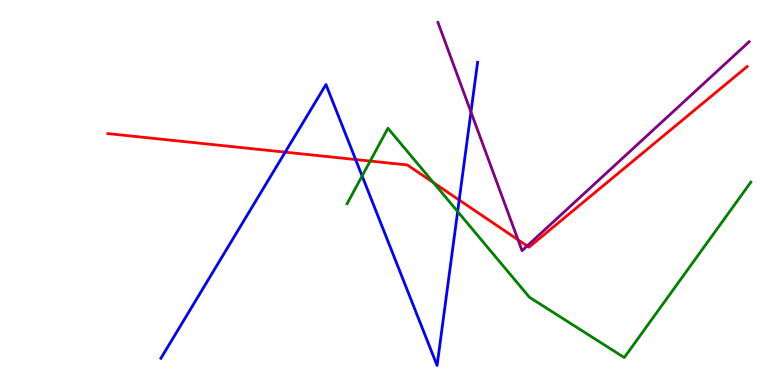[{'lines': ['blue', 'red'], 'intersections': [{'x': 3.68, 'y': 6.05}, {'x': 4.59, 'y': 5.86}, {'x': 5.93, 'y': 4.8}]}, {'lines': ['green', 'red'], 'intersections': [{'x': 4.78, 'y': 5.82}, {'x': 5.59, 'y': 5.26}]}, {'lines': ['purple', 'red'], 'intersections': [{'x': 6.68, 'y': 3.77}, {'x': 6.8, 'y': 3.61}]}, {'lines': ['blue', 'green'], 'intersections': [{'x': 4.67, 'y': 5.43}, {'x': 5.91, 'y': 4.51}]}, {'lines': ['blue', 'purple'], 'intersections': [{'x': 6.08, 'y': 7.09}]}, {'lines': ['green', 'purple'], 'intersections': []}]